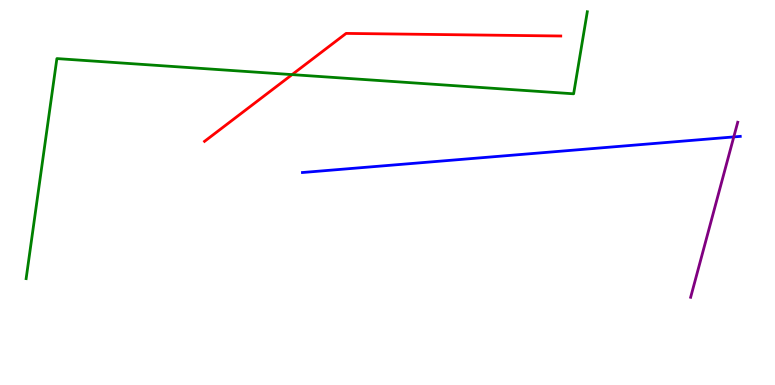[{'lines': ['blue', 'red'], 'intersections': []}, {'lines': ['green', 'red'], 'intersections': [{'x': 3.77, 'y': 8.06}]}, {'lines': ['purple', 'red'], 'intersections': []}, {'lines': ['blue', 'green'], 'intersections': []}, {'lines': ['blue', 'purple'], 'intersections': [{'x': 9.47, 'y': 6.44}]}, {'lines': ['green', 'purple'], 'intersections': []}]